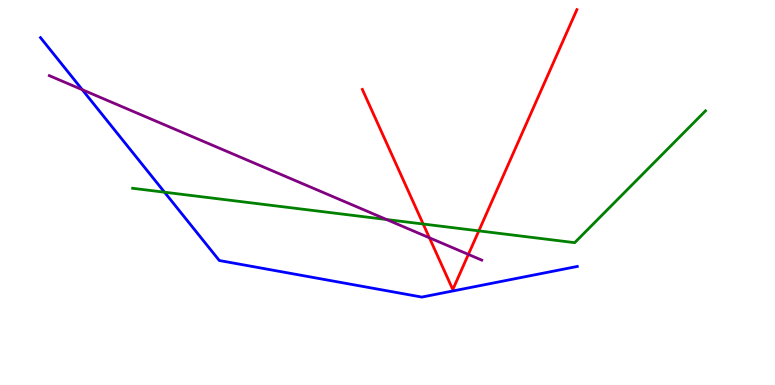[{'lines': ['blue', 'red'], 'intersections': []}, {'lines': ['green', 'red'], 'intersections': [{'x': 5.46, 'y': 4.18}, {'x': 6.18, 'y': 4.0}]}, {'lines': ['purple', 'red'], 'intersections': [{'x': 5.54, 'y': 3.82}, {'x': 6.04, 'y': 3.39}]}, {'lines': ['blue', 'green'], 'intersections': [{'x': 2.12, 'y': 5.01}]}, {'lines': ['blue', 'purple'], 'intersections': [{'x': 1.06, 'y': 7.67}]}, {'lines': ['green', 'purple'], 'intersections': [{'x': 4.99, 'y': 4.3}]}]